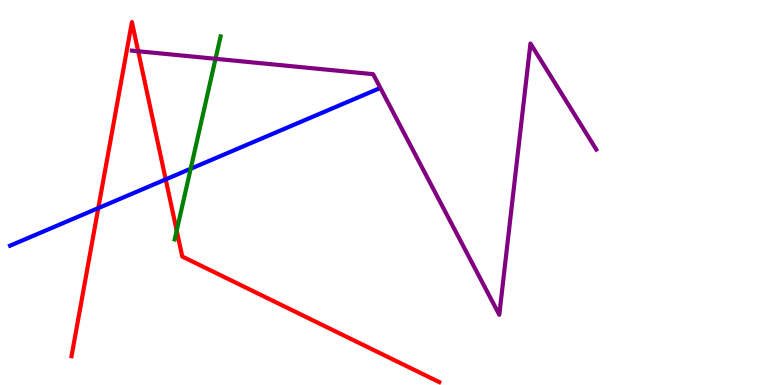[{'lines': ['blue', 'red'], 'intersections': [{'x': 1.27, 'y': 4.59}, {'x': 2.14, 'y': 5.34}]}, {'lines': ['green', 'red'], 'intersections': [{'x': 2.28, 'y': 4.01}]}, {'lines': ['purple', 'red'], 'intersections': [{'x': 1.78, 'y': 8.67}]}, {'lines': ['blue', 'green'], 'intersections': [{'x': 2.46, 'y': 5.62}]}, {'lines': ['blue', 'purple'], 'intersections': []}, {'lines': ['green', 'purple'], 'intersections': [{'x': 2.78, 'y': 8.47}]}]